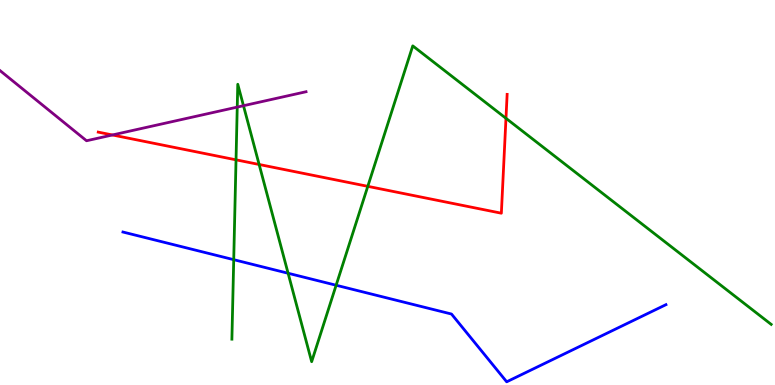[{'lines': ['blue', 'red'], 'intersections': []}, {'lines': ['green', 'red'], 'intersections': [{'x': 3.05, 'y': 5.85}, {'x': 3.34, 'y': 5.73}, {'x': 4.75, 'y': 5.16}, {'x': 6.53, 'y': 6.93}]}, {'lines': ['purple', 'red'], 'intersections': [{'x': 1.45, 'y': 6.49}]}, {'lines': ['blue', 'green'], 'intersections': [{'x': 3.02, 'y': 3.26}, {'x': 3.72, 'y': 2.9}, {'x': 4.34, 'y': 2.59}]}, {'lines': ['blue', 'purple'], 'intersections': []}, {'lines': ['green', 'purple'], 'intersections': [{'x': 3.06, 'y': 7.22}, {'x': 3.14, 'y': 7.25}]}]